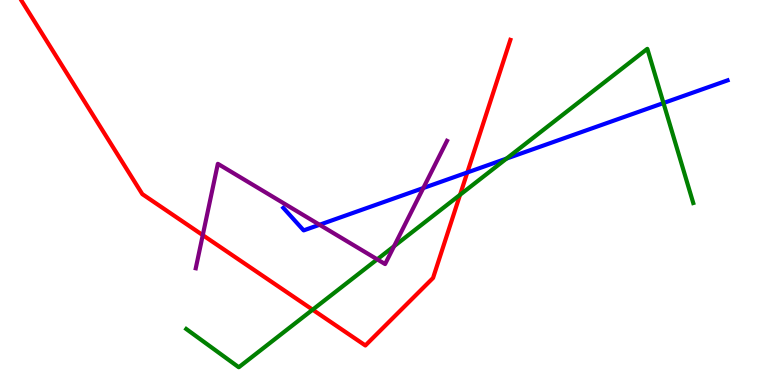[{'lines': ['blue', 'red'], 'intersections': [{'x': 6.03, 'y': 5.52}]}, {'lines': ['green', 'red'], 'intersections': [{'x': 4.03, 'y': 1.96}, {'x': 5.94, 'y': 4.94}]}, {'lines': ['purple', 'red'], 'intersections': [{'x': 2.62, 'y': 3.89}]}, {'lines': ['blue', 'green'], 'intersections': [{'x': 6.54, 'y': 5.88}, {'x': 8.56, 'y': 7.32}]}, {'lines': ['blue', 'purple'], 'intersections': [{'x': 4.12, 'y': 4.16}, {'x': 5.46, 'y': 5.12}]}, {'lines': ['green', 'purple'], 'intersections': [{'x': 4.87, 'y': 3.26}, {'x': 5.08, 'y': 3.6}]}]